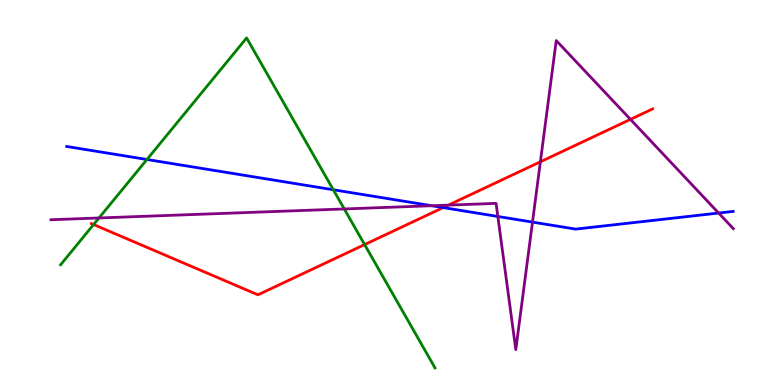[{'lines': ['blue', 'red'], 'intersections': [{'x': 5.72, 'y': 4.61}]}, {'lines': ['green', 'red'], 'intersections': [{'x': 1.21, 'y': 4.17}, {'x': 4.7, 'y': 3.65}]}, {'lines': ['purple', 'red'], 'intersections': [{'x': 5.79, 'y': 4.67}, {'x': 6.97, 'y': 5.8}, {'x': 8.13, 'y': 6.9}]}, {'lines': ['blue', 'green'], 'intersections': [{'x': 1.9, 'y': 5.86}, {'x': 4.3, 'y': 5.07}]}, {'lines': ['blue', 'purple'], 'intersections': [{'x': 5.57, 'y': 4.66}, {'x': 6.42, 'y': 4.38}, {'x': 6.87, 'y': 4.23}, {'x': 9.27, 'y': 4.47}]}, {'lines': ['green', 'purple'], 'intersections': [{'x': 1.28, 'y': 4.34}, {'x': 4.44, 'y': 4.57}]}]